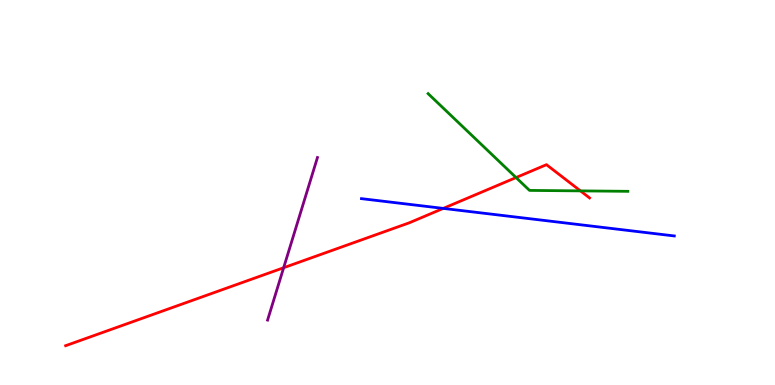[{'lines': ['blue', 'red'], 'intersections': [{'x': 5.72, 'y': 4.59}]}, {'lines': ['green', 'red'], 'intersections': [{'x': 6.66, 'y': 5.39}, {'x': 7.49, 'y': 5.04}]}, {'lines': ['purple', 'red'], 'intersections': [{'x': 3.66, 'y': 3.05}]}, {'lines': ['blue', 'green'], 'intersections': []}, {'lines': ['blue', 'purple'], 'intersections': []}, {'lines': ['green', 'purple'], 'intersections': []}]